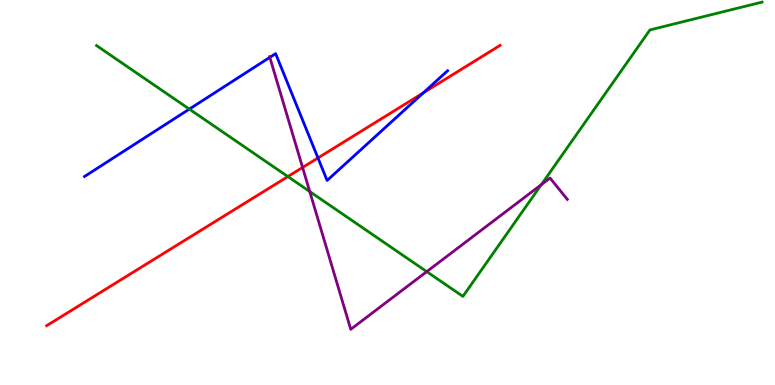[{'lines': ['blue', 'red'], 'intersections': [{'x': 4.1, 'y': 5.9}, {'x': 5.46, 'y': 7.59}]}, {'lines': ['green', 'red'], 'intersections': [{'x': 3.71, 'y': 5.41}]}, {'lines': ['purple', 'red'], 'intersections': [{'x': 3.9, 'y': 5.65}]}, {'lines': ['blue', 'green'], 'intersections': [{'x': 2.44, 'y': 7.17}]}, {'lines': ['blue', 'purple'], 'intersections': [{'x': 3.48, 'y': 8.51}]}, {'lines': ['green', 'purple'], 'intersections': [{'x': 4.0, 'y': 5.02}, {'x': 5.51, 'y': 2.94}, {'x': 6.99, 'y': 5.2}]}]